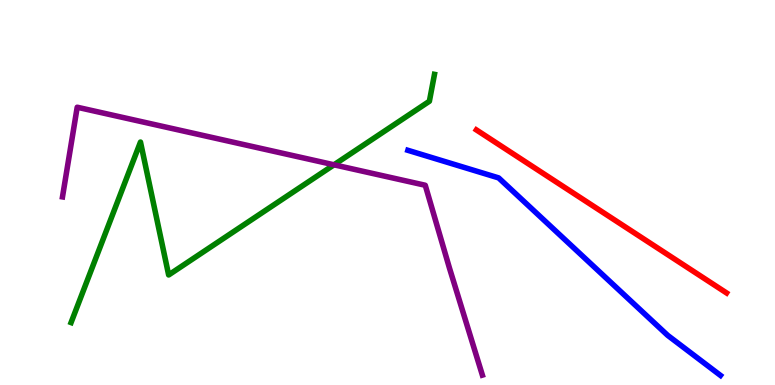[{'lines': ['blue', 'red'], 'intersections': []}, {'lines': ['green', 'red'], 'intersections': []}, {'lines': ['purple', 'red'], 'intersections': []}, {'lines': ['blue', 'green'], 'intersections': []}, {'lines': ['blue', 'purple'], 'intersections': []}, {'lines': ['green', 'purple'], 'intersections': [{'x': 4.31, 'y': 5.72}]}]